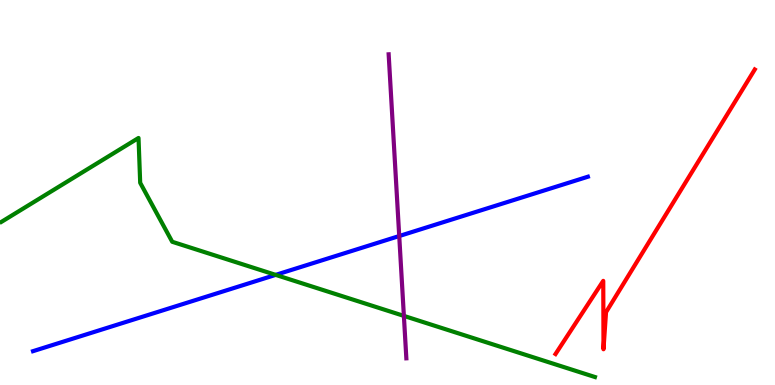[{'lines': ['blue', 'red'], 'intersections': []}, {'lines': ['green', 'red'], 'intersections': []}, {'lines': ['purple', 'red'], 'intersections': []}, {'lines': ['blue', 'green'], 'intersections': [{'x': 3.56, 'y': 2.86}]}, {'lines': ['blue', 'purple'], 'intersections': [{'x': 5.15, 'y': 3.87}]}, {'lines': ['green', 'purple'], 'intersections': [{'x': 5.21, 'y': 1.79}]}]